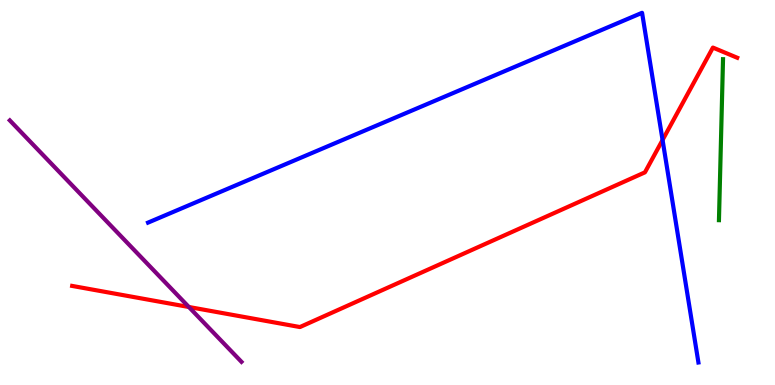[{'lines': ['blue', 'red'], 'intersections': [{'x': 8.55, 'y': 6.36}]}, {'lines': ['green', 'red'], 'intersections': []}, {'lines': ['purple', 'red'], 'intersections': [{'x': 2.44, 'y': 2.03}]}, {'lines': ['blue', 'green'], 'intersections': []}, {'lines': ['blue', 'purple'], 'intersections': []}, {'lines': ['green', 'purple'], 'intersections': []}]